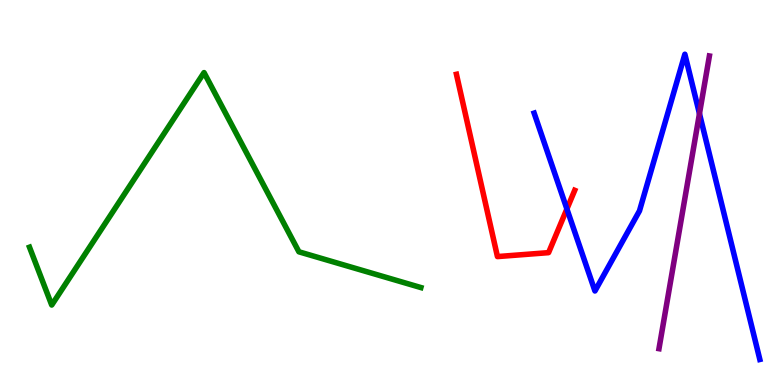[{'lines': ['blue', 'red'], 'intersections': [{'x': 7.31, 'y': 4.57}]}, {'lines': ['green', 'red'], 'intersections': []}, {'lines': ['purple', 'red'], 'intersections': []}, {'lines': ['blue', 'green'], 'intersections': []}, {'lines': ['blue', 'purple'], 'intersections': [{'x': 9.03, 'y': 7.05}]}, {'lines': ['green', 'purple'], 'intersections': []}]